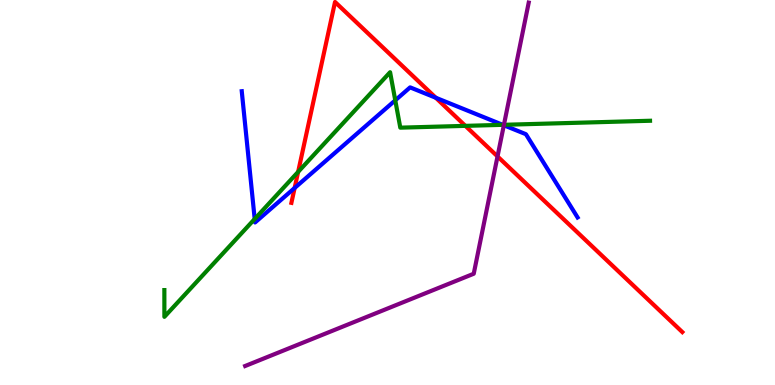[{'lines': ['blue', 'red'], 'intersections': [{'x': 3.8, 'y': 5.12}, {'x': 5.62, 'y': 7.46}]}, {'lines': ['green', 'red'], 'intersections': [{'x': 3.85, 'y': 5.54}, {'x': 6.0, 'y': 6.73}]}, {'lines': ['purple', 'red'], 'intersections': [{'x': 6.42, 'y': 5.94}]}, {'lines': ['blue', 'green'], 'intersections': [{'x': 3.29, 'y': 4.31}, {'x': 5.1, 'y': 7.39}, {'x': 6.49, 'y': 6.76}]}, {'lines': ['blue', 'purple'], 'intersections': [{'x': 6.5, 'y': 6.75}]}, {'lines': ['green', 'purple'], 'intersections': [{'x': 6.5, 'y': 6.76}]}]